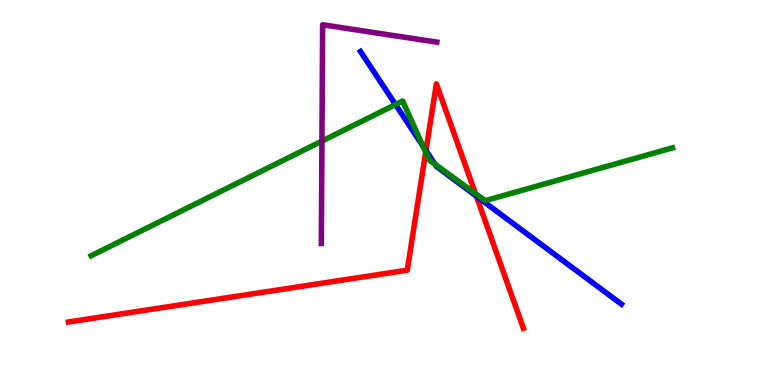[{'lines': ['blue', 'red'], 'intersections': [{'x': 5.5, 'y': 6.09}, {'x': 6.15, 'y': 4.9}]}, {'lines': ['green', 'red'], 'intersections': [{'x': 5.49, 'y': 6.05}, {'x': 6.13, 'y': 4.97}]}, {'lines': ['purple', 'red'], 'intersections': []}, {'lines': ['blue', 'green'], 'intersections': [{'x': 5.1, 'y': 7.28}, {'x': 5.46, 'y': 6.21}, {'x': 5.61, 'y': 5.74}]}, {'lines': ['blue', 'purple'], 'intersections': []}, {'lines': ['green', 'purple'], 'intersections': [{'x': 4.15, 'y': 6.33}]}]